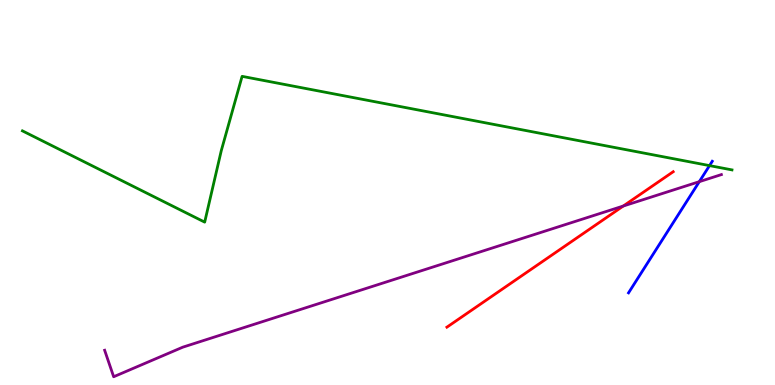[{'lines': ['blue', 'red'], 'intersections': []}, {'lines': ['green', 'red'], 'intersections': []}, {'lines': ['purple', 'red'], 'intersections': [{'x': 8.04, 'y': 4.65}]}, {'lines': ['blue', 'green'], 'intersections': [{'x': 9.16, 'y': 5.7}]}, {'lines': ['blue', 'purple'], 'intersections': [{'x': 9.02, 'y': 5.28}]}, {'lines': ['green', 'purple'], 'intersections': []}]